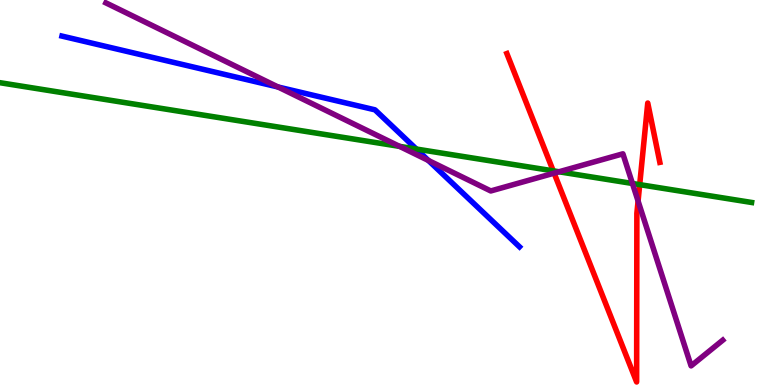[{'lines': ['blue', 'red'], 'intersections': []}, {'lines': ['green', 'red'], 'intersections': [{'x': 7.14, 'y': 5.56}, {'x': 8.25, 'y': 5.2}]}, {'lines': ['purple', 'red'], 'intersections': [{'x': 7.15, 'y': 5.5}, {'x': 8.23, 'y': 4.78}]}, {'lines': ['blue', 'green'], 'intersections': [{'x': 5.37, 'y': 6.13}]}, {'lines': ['blue', 'purple'], 'intersections': [{'x': 3.59, 'y': 7.74}, {'x': 5.53, 'y': 5.83}]}, {'lines': ['green', 'purple'], 'intersections': [{'x': 5.16, 'y': 6.2}, {'x': 7.21, 'y': 5.54}, {'x': 8.16, 'y': 5.23}]}]